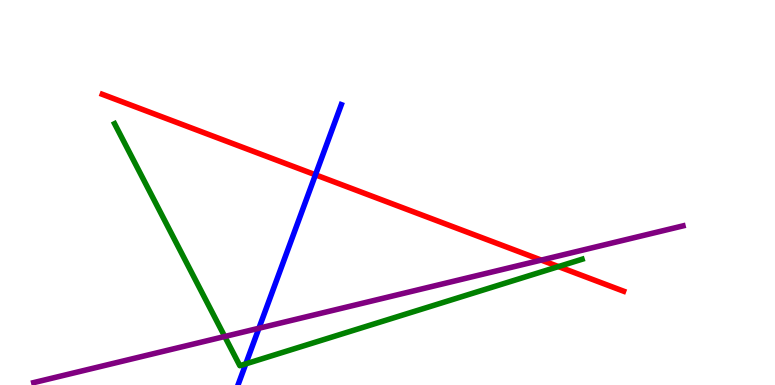[{'lines': ['blue', 'red'], 'intersections': [{'x': 4.07, 'y': 5.46}]}, {'lines': ['green', 'red'], 'intersections': [{'x': 7.21, 'y': 3.08}]}, {'lines': ['purple', 'red'], 'intersections': [{'x': 6.98, 'y': 3.24}]}, {'lines': ['blue', 'green'], 'intersections': [{'x': 3.17, 'y': 0.549}]}, {'lines': ['blue', 'purple'], 'intersections': [{'x': 3.34, 'y': 1.47}]}, {'lines': ['green', 'purple'], 'intersections': [{'x': 2.9, 'y': 1.26}]}]